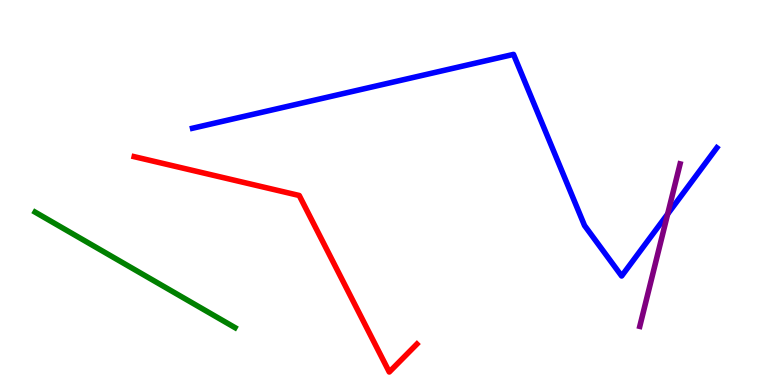[{'lines': ['blue', 'red'], 'intersections': []}, {'lines': ['green', 'red'], 'intersections': []}, {'lines': ['purple', 'red'], 'intersections': []}, {'lines': ['blue', 'green'], 'intersections': []}, {'lines': ['blue', 'purple'], 'intersections': [{'x': 8.61, 'y': 4.44}]}, {'lines': ['green', 'purple'], 'intersections': []}]